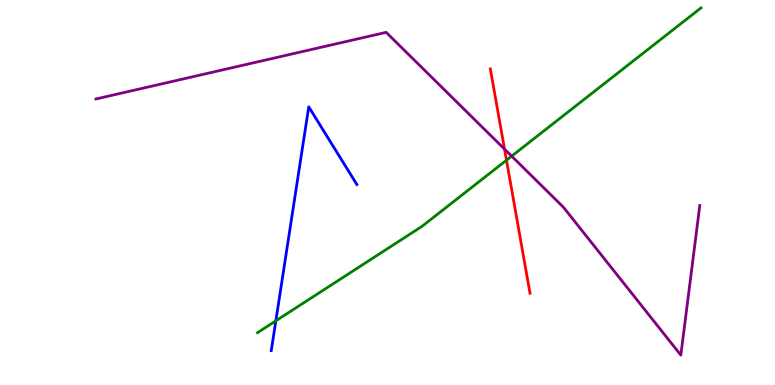[{'lines': ['blue', 'red'], 'intersections': []}, {'lines': ['green', 'red'], 'intersections': [{'x': 6.54, 'y': 5.84}]}, {'lines': ['purple', 'red'], 'intersections': [{'x': 6.51, 'y': 6.13}]}, {'lines': ['blue', 'green'], 'intersections': [{'x': 3.56, 'y': 1.67}]}, {'lines': ['blue', 'purple'], 'intersections': []}, {'lines': ['green', 'purple'], 'intersections': [{'x': 6.6, 'y': 5.94}]}]